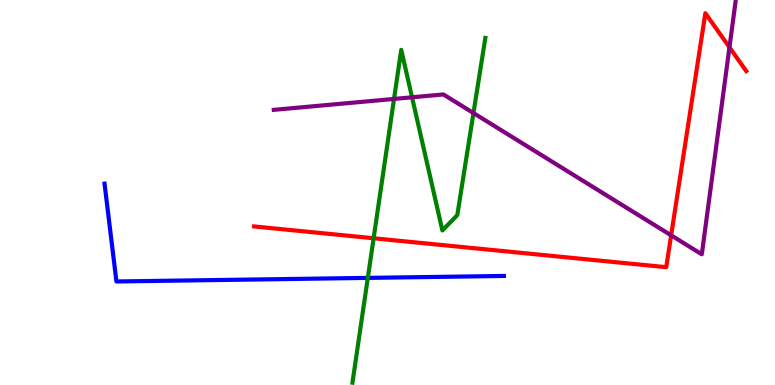[{'lines': ['blue', 'red'], 'intersections': []}, {'lines': ['green', 'red'], 'intersections': [{'x': 4.82, 'y': 3.81}]}, {'lines': ['purple', 'red'], 'intersections': [{'x': 8.66, 'y': 3.89}, {'x': 9.41, 'y': 8.77}]}, {'lines': ['blue', 'green'], 'intersections': [{'x': 4.75, 'y': 2.78}]}, {'lines': ['blue', 'purple'], 'intersections': []}, {'lines': ['green', 'purple'], 'intersections': [{'x': 5.08, 'y': 7.43}, {'x': 5.32, 'y': 7.47}, {'x': 6.11, 'y': 7.06}]}]